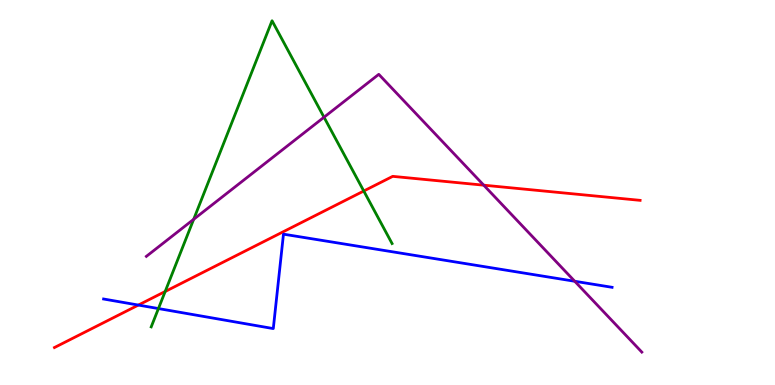[{'lines': ['blue', 'red'], 'intersections': [{'x': 1.79, 'y': 2.08}]}, {'lines': ['green', 'red'], 'intersections': [{'x': 2.13, 'y': 2.43}, {'x': 4.69, 'y': 5.04}]}, {'lines': ['purple', 'red'], 'intersections': [{'x': 6.24, 'y': 5.19}]}, {'lines': ['blue', 'green'], 'intersections': [{'x': 2.04, 'y': 1.99}]}, {'lines': ['blue', 'purple'], 'intersections': [{'x': 7.42, 'y': 2.69}]}, {'lines': ['green', 'purple'], 'intersections': [{'x': 2.5, 'y': 4.3}, {'x': 4.18, 'y': 6.96}]}]